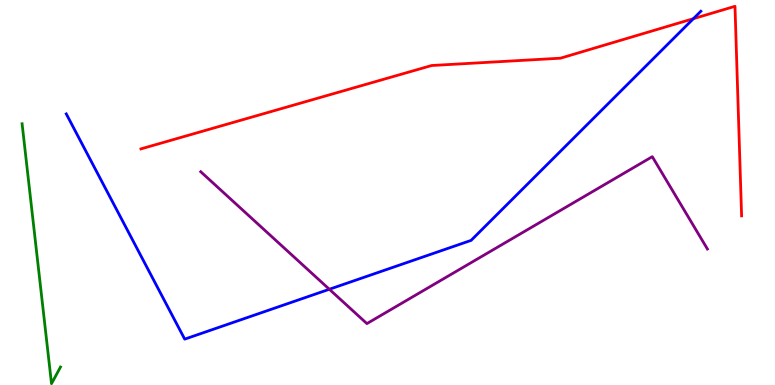[{'lines': ['blue', 'red'], 'intersections': [{'x': 8.95, 'y': 9.51}]}, {'lines': ['green', 'red'], 'intersections': []}, {'lines': ['purple', 'red'], 'intersections': []}, {'lines': ['blue', 'green'], 'intersections': []}, {'lines': ['blue', 'purple'], 'intersections': [{'x': 4.25, 'y': 2.49}]}, {'lines': ['green', 'purple'], 'intersections': []}]